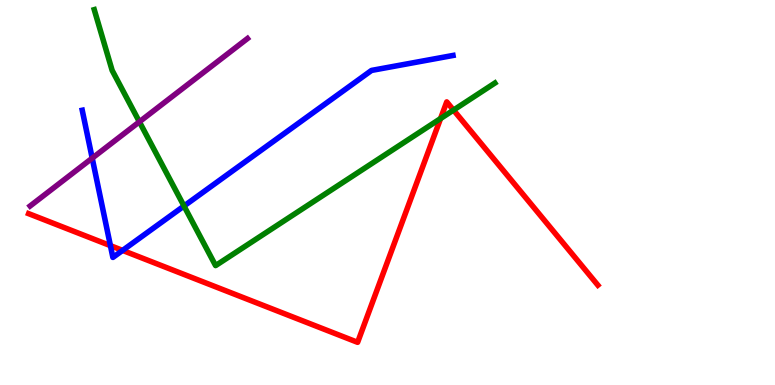[{'lines': ['blue', 'red'], 'intersections': [{'x': 1.42, 'y': 3.62}, {'x': 1.58, 'y': 3.5}]}, {'lines': ['green', 'red'], 'intersections': [{'x': 5.68, 'y': 6.92}, {'x': 5.85, 'y': 7.14}]}, {'lines': ['purple', 'red'], 'intersections': []}, {'lines': ['blue', 'green'], 'intersections': [{'x': 2.37, 'y': 4.65}]}, {'lines': ['blue', 'purple'], 'intersections': [{'x': 1.19, 'y': 5.89}]}, {'lines': ['green', 'purple'], 'intersections': [{'x': 1.8, 'y': 6.84}]}]